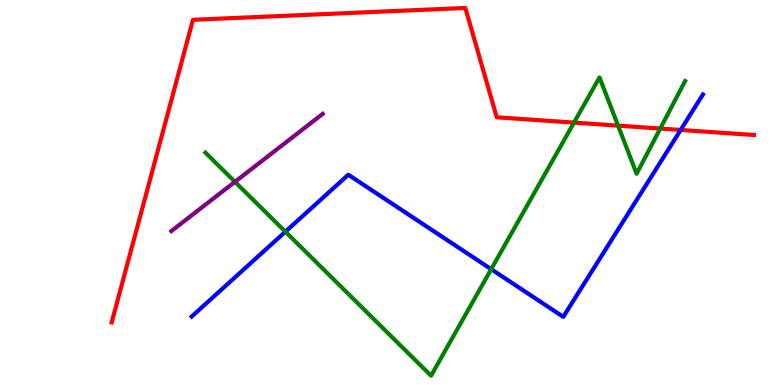[{'lines': ['blue', 'red'], 'intersections': [{'x': 8.78, 'y': 6.62}]}, {'lines': ['green', 'red'], 'intersections': [{'x': 7.41, 'y': 6.82}, {'x': 7.98, 'y': 6.74}, {'x': 8.52, 'y': 6.66}]}, {'lines': ['purple', 'red'], 'intersections': []}, {'lines': ['blue', 'green'], 'intersections': [{'x': 3.68, 'y': 3.98}, {'x': 6.34, 'y': 3.01}]}, {'lines': ['blue', 'purple'], 'intersections': []}, {'lines': ['green', 'purple'], 'intersections': [{'x': 3.03, 'y': 5.28}]}]